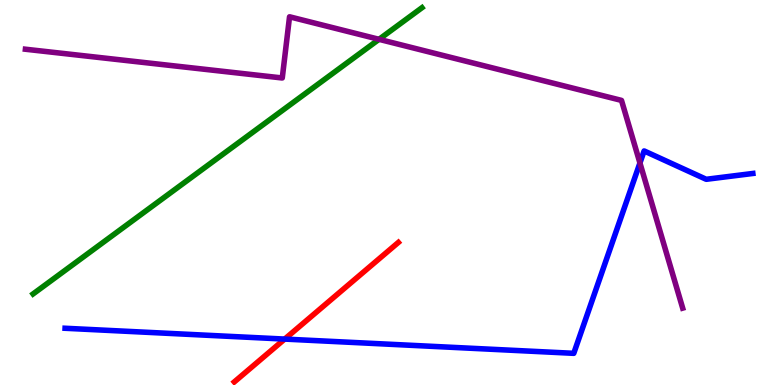[{'lines': ['blue', 'red'], 'intersections': [{'x': 3.67, 'y': 1.19}]}, {'lines': ['green', 'red'], 'intersections': []}, {'lines': ['purple', 'red'], 'intersections': []}, {'lines': ['blue', 'green'], 'intersections': []}, {'lines': ['blue', 'purple'], 'intersections': [{'x': 8.26, 'y': 5.77}]}, {'lines': ['green', 'purple'], 'intersections': [{'x': 4.89, 'y': 8.98}]}]